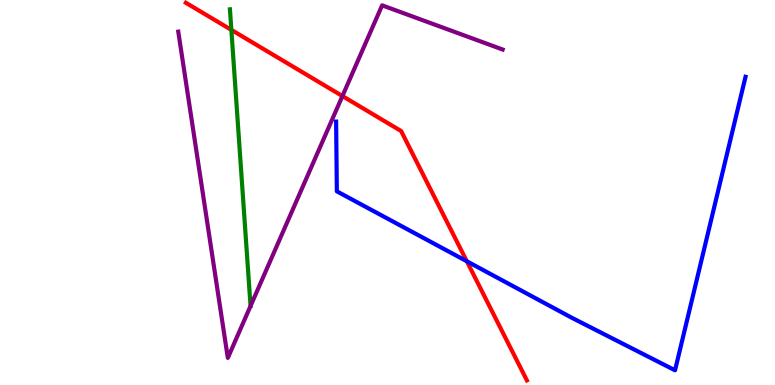[{'lines': ['blue', 'red'], 'intersections': [{'x': 6.02, 'y': 3.21}]}, {'lines': ['green', 'red'], 'intersections': [{'x': 2.99, 'y': 9.22}]}, {'lines': ['purple', 'red'], 'intersections': [{'x': 4.42, 'y': 7.5}]}, {'lines': ['blue', 'green'], 'intersections': []}, {'lines': ['blue', 'purple'], 'intersections': []}, {'lines': ['green', 'purple'], 'intersections': [{'x': 3.23, 'y': 2.05}]}]